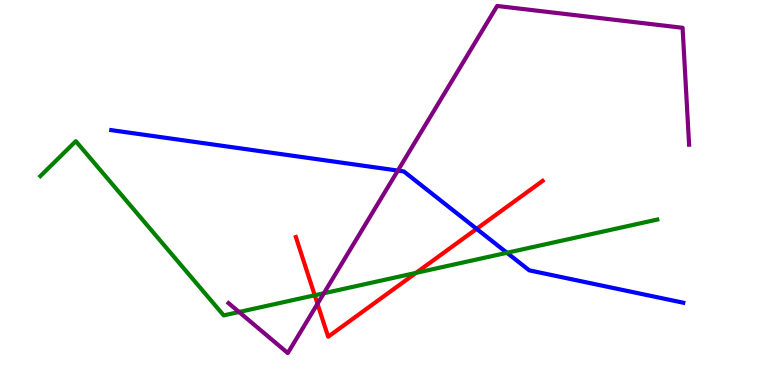[{'lines': ['blue', 'red'], 'intersections': [{'x': 6.15, 'y': 4.06}]}, {'lines': ['green', 'red'], 'intersections': [{'x': 4.06, 'y': 2.33}, {'x': 5.37, 'y': 2.91}]}, {'lines': ['purple', 'red'], 'intersections': [{'x': 4.1, 'y': 2.11}]}, {'lines': ['blue', 'green'], 'intersections': [{'x': 6.54, 'y': 3.43}]}, {'lines': ['blue', 'purple'], 'intersections': [{'x': 5.13, 'y': 5.57}]}, {'lines': ['green', 'purple'], 'intersections': [{'x': 3.08, 'y': 1.9}, {'x': 4.18, 'y': 2.38}]}]